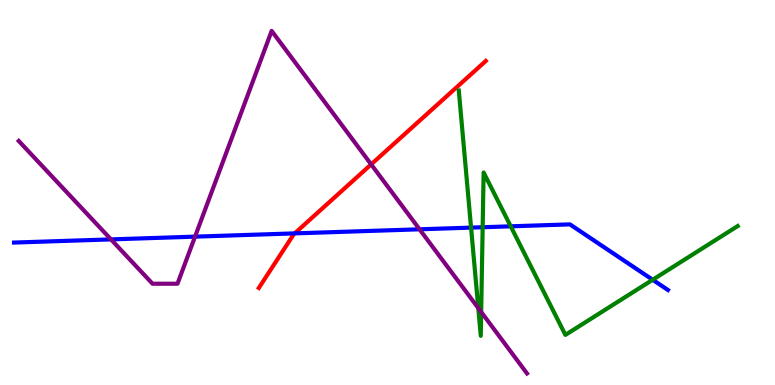[{'lines': ['blue', 'red'], 'intersections': [{'x': 3.8, 'y': 3.94}]}, {'lines': ['green', 'red'], 'intersections': []}, {'lines': ['purple', 'red'], 'intersections': [{'x': 4.79, 'y': 5.73}]}, {'lines': ['blue', 'green'], 'intersections': [{'x': 6.08, 'y': 4.09}, {'x': 6.23, 'y': 4.1}, {'x': 6.59, 'y': 4.12}, {'x': 8.42, 'y': 2.73}]}, {'lines': ['blue', 'purple'], 'intersections': [{'x': 1.43, 'y': 3.78}, {'x': 2.52, 'y': 3.85}, {'x': 5.41, 'y': 4.04}]}, {'lines': ['green', 'purple'], 'intersections': [{'x': 6.17, 'y': 2.0}, {'x': 6.21, 'y': 1.9}]}]